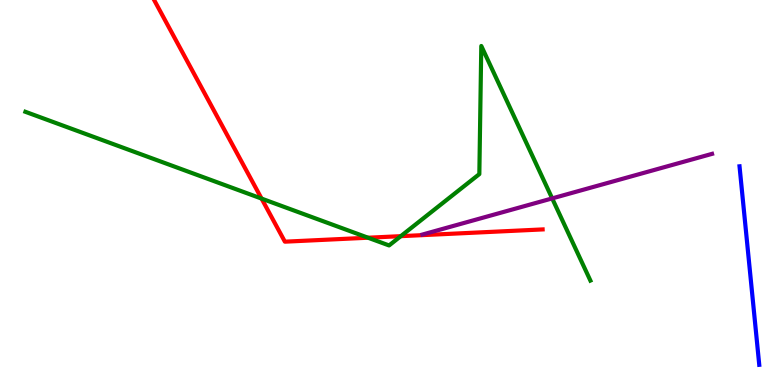[{'lines': ['blue', 'red'], 'intersections': []}, {'lines': ['green', 'red'], 'intersections': [{'x': 3.38, 'y': 4.84}, {'x': 4.75, 'y': 3.83}, {'x': 5.17, 'y': 3.87}]}, {'lines': ['purple', 'red'], 'intersections': []}, {'lines': ['blue', 'green'], 'intersections': []}, {'lines': ['blue', 'purple'], 'intersections': []}, {'lines': ['green', 'purple'], 'intersections': [{'x': 7.12, 'y': 4.85}]}]